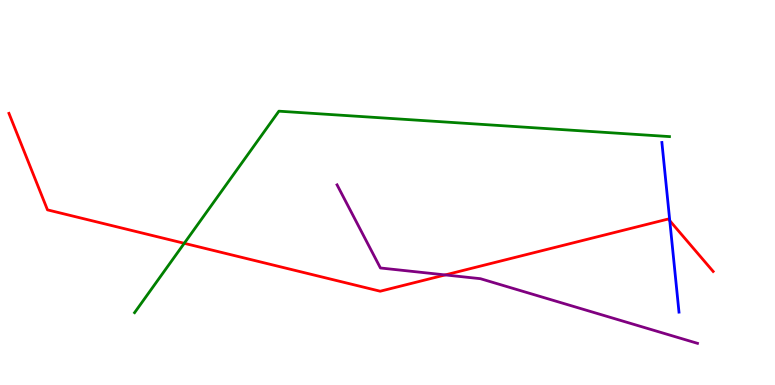[{'lines': ['blue', 'red'], 'intersections': [{'x': 8.64, 'y': 4.27}]}, {'lines': ['green', 'red'], 'intersections': [{'x': 2.38, 'y': 3.68}]}, {'lines': ['purple', 'red'], 'intersections': [{'x': 5.74, 'y': 2.86}]}, {'lines': ['blue', 'green'], 'intersections': []}, {'lines': ['blue', 'purple'], 'intersections': []}, {'lines': ['green', 'purple'], 'intersections': []}]